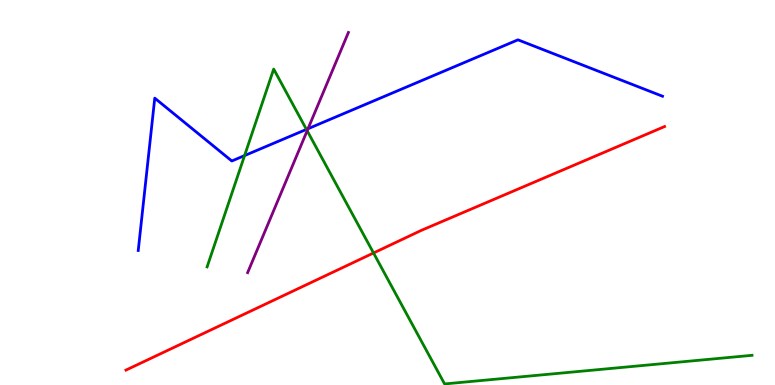[{'lines': ['blue', 'red'], 'intersections': []}, {'lines': ['green', 'red'], 'intersections': [{'x': 4.82, 'y': 3.43}]}, {'lines': ['purple', 'red'], 'intersections': []}, {'lines': ['blue', 'green'], 'intersections': [{'x': 3.16, 'y': 5.96}, {'x': 3.95, 'y': 6.64}]}, {'lines': ['blue', 'purple'], 'intersections': [{'x': 3.97, 'y': 6.66}]}, {'lines': ['green', 'purple'], 'intersections': [{'x': 3.96, 'y': 6.6}]}]